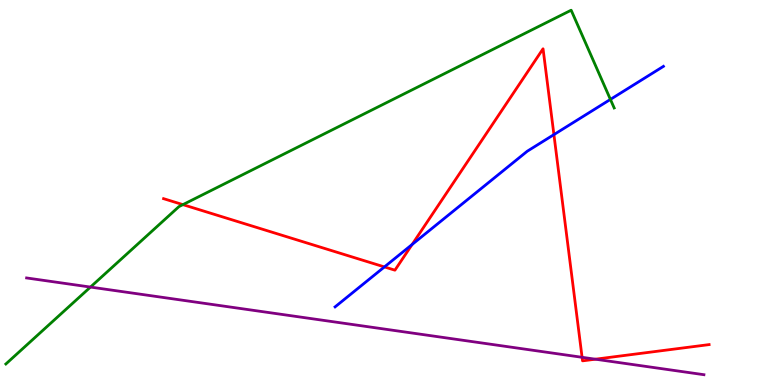[{'lines': ['blue', 'red'], 'intersections': [{'x': 4.96, 'y': 3.07}, {'x': 5.32, 'y': 3.65}, {'x': 7.15, 'y': 6.5}]}, {'lines': ['green', 'red'], 'intersections': [{'x': 2.36, 'y': 4.68}]}, {'lines': ['purple', 'red'], 'intersections': [{'x': 7.51, 'y': 0.72}, {'x': 7.68, 'y': 0.67}]}, {'lines': ['blue', 'green'], 'intersections': [{'x': 7.88, 'y': 7.42}]}, {'lines': ['blue', 'purple'], 'intersections': []}, {'lines': ['green', 'purple'], 'intersections': [{'x': 1.17, 'y': 2.54}]}]